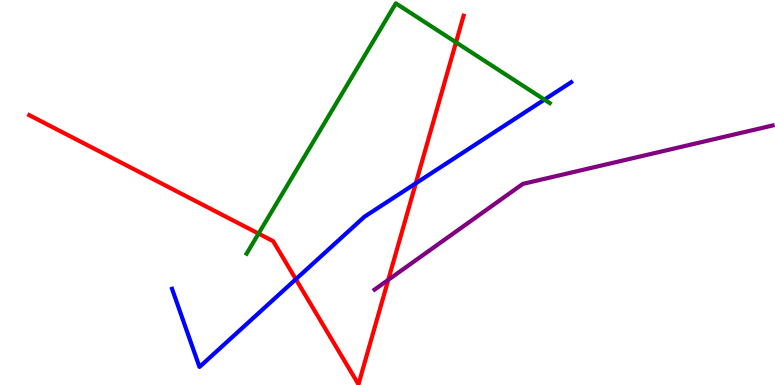[{'lines': ['blue', 'red'], 'intersections': [{'x': 3.82, 'y': 2.75}, {'x': 5.37, 'y': 5.24}]}, {'lines': ['green', 'red'], 'intersections': [{'x': 3.34, 'y': 3.93}, {'x': 5.88, 'y': 8.9}]}, {'lines': ['purple', 'red'], 'intersections': [{'x': 5.01, 'y': 2.73}]}, {'lines': ['blue', 'green'], 'intersections': [{'x': 7.02, 'y': 7.41}]}, {'lines': ['blue', 'purple'], 'intersections': []}, {'lines': ['green', 'purple'], 'intersections': []}]